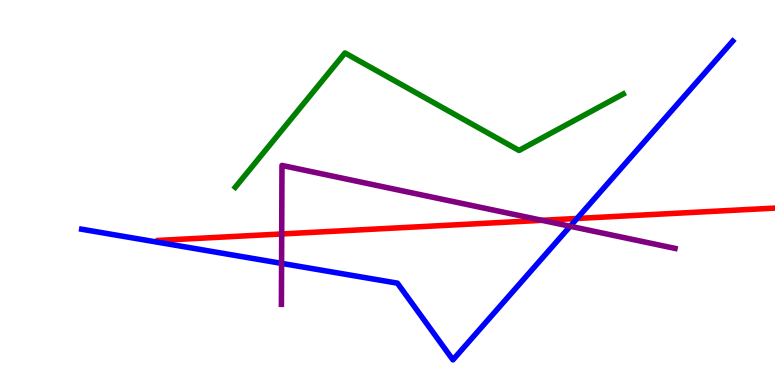[{'lines': ['blue', 'red'], 'intersections': [{'x': 7.45, 'y': 4.33}]}, {'lines': ['green', 'red'], 'intersections': []}, {'lines': ['purple', 'red'], 'intersections': [{'x': 3.63, 'y': 3.92}, {'x': 6.99, 'y': 4.28}]}, {'lines': ['blue', 'green'], 'intersections': []}, {'lines': ['blue', 'purple'], 'intersections': [{'x': 3.63, 'y': 3.16}, {'x': 7.36, 'y': 4.12}]}, {'lines': ['green', 'purple'], 'intersections': []}]